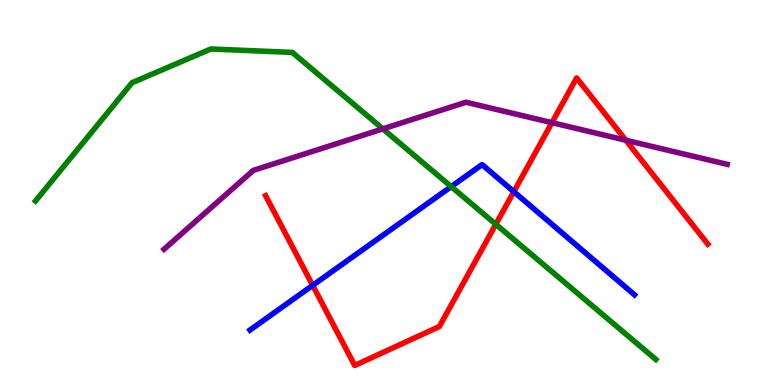[{'lines': ['blue', 'red'], 'intersections': [{'x': 4.03, 'y': 2.59}, {'x': 6.63, 'y': 5.02}]}, {'lines': ['green', 'red'], 'intersections': [{'x': 6.4, 'y': 4.17}]}, {'lines': ['purple', 'red'], 'intersections': [{'x': 7.12, 'y': 6.81}, {'x': 8.07, 'y': 6.36}]}, {'lines': ['blue', 'green'], 'intersections': [{'x': 5.82, 'y': 5.15}]}, {'lines': ['blue', 'purple'], 'intersections': []}, {'lines': ['green', 'purple'], 'intersections': [{'x': 4.94, 'y': 6.65}]}]